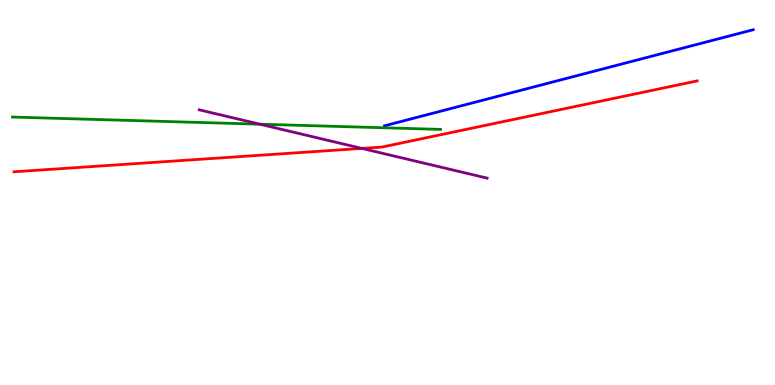[{'lines': ['blue', 'red'], 'intersections': []}, {'lines': ['green', 'red'], 'intersections': []}, {'lines': ['purple', 'red'], 'intersections': [{'x': 4.67, 'y': 6.15}]}, {'lines': ['blue', 'green'], 'intersections': []}, {'lines': ['blue', 'purple'], 'intersections': []}, {'lines': ['green', 'purple'], 'intersections': [{'x': 3.35, 'y': 6.77}]}]